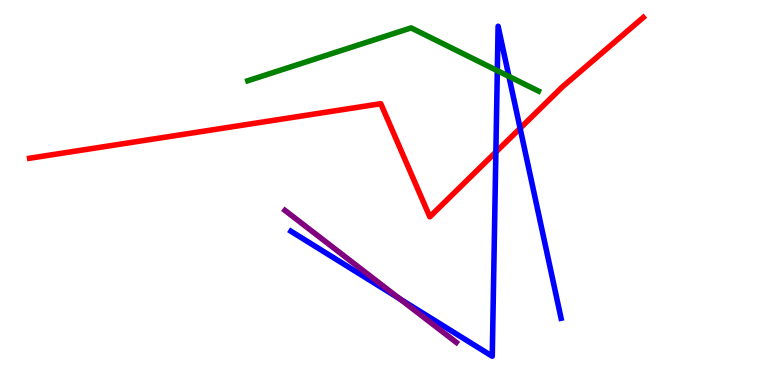[{'lines': ['blue', 'red'], 'intersections': [{'x': 6.4, 'y': 6.05}, {'x': 6.71, 'y': 6.67}]}, {'lines': ['green', 'red'], 'intersections': []}, {'lines': ['purple', 'red'], 'intersections': []}, {'lines': ['blue', 'green'], 'intersections': [{'x': 6.42, 'y': 8.16}, {'x': 6.57, 'y': 8.02}]}, {'lines': ['blue', 'purple'], 'intersections': [{'x': 5.16, 'y': 2.24}]}, {'lines': ['green', 'purple'], 'intersections': []}]